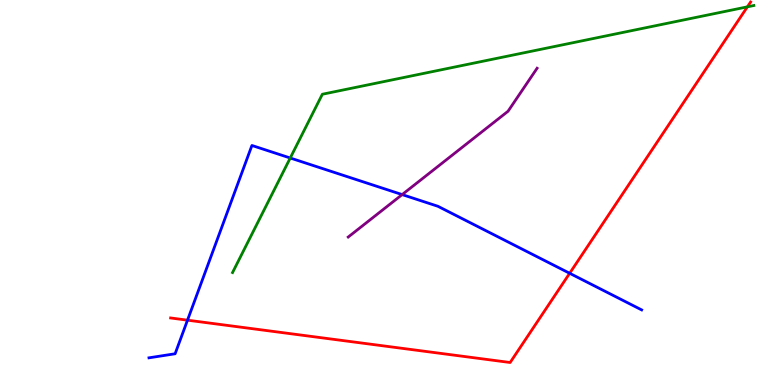[{'lines': ['blue', 'red'], 'intersections': [{'x': 2.42, 'y': 1.68}, {'x': 7.35, 'y': 2.9}]}, {'lines': ['green', 'red'], 'intersections': [{'x': 9.64, 'y': 9.82}]}, {'lines': ['purple', 'red'], 'intersections': []}, {'lines': ['blue', 'green'], 'intersections': [{'x': 3.75, 'y': 5.9}]}, {'lines': ['blue', 'purple'], 'intersections': [{'x': 5.19, 'y': 4.95}]}, {'lines': ['green', 'purple'], 'intersections': []}]